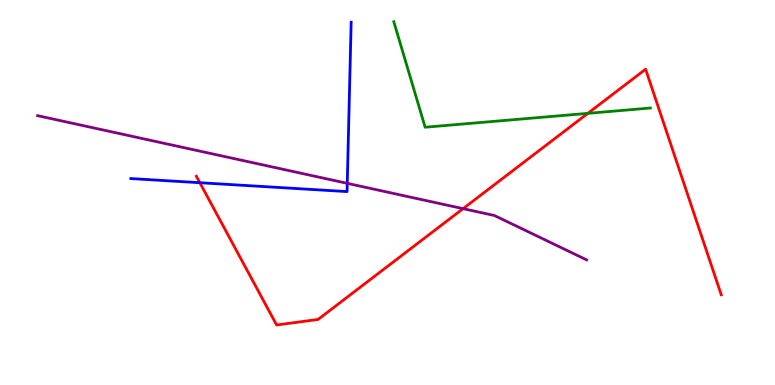[{'lines': ['blue', 'red'], 'intersections': [{'x': 2.58, 'y': 5.25}]}, {'lines': ['green', 'red'], 'intersections': [{'x': 7.58, 'y': 7.06}]}, {'lines': ['purple', 'red'], 'intersections': [{'x': 5.98, 'y': 4.58}]}, {'lines': ['blue', 'green'], 'intersections': []}, {'lines': ['blue', 'purple'], 'intersections': [{'x': 4.48, 'y': 5.24}]}, {'lines': ['green', 'purple'], 'intersections': []}]